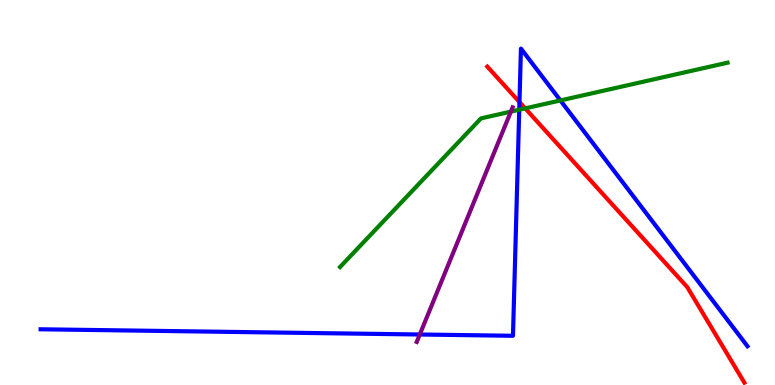[{'lines': ['blue', 'red'], 'intersections': [{'x': 6.7, 'y': 7.35}]}, {'lines': ['green', 'red'], 'intersections': [{'x': 6.78, 'y': 7.18}]}, {'lines': ['purple', 'red'], 'intersections': []}, {'lines': ['blue', 'green'], 'intersections': [{'x': 6.7, 'y': 7.15}, {'x': 7.23, 'y': 7.39}]}, {'lines': ['blue', 'purple'], 'intersections': [{'x': 5.42, 'y': 1.31}]}, {'lines': ['green', 'purple'], 'intersections': [{'x': 6.59, 'y': 7.1}]}]